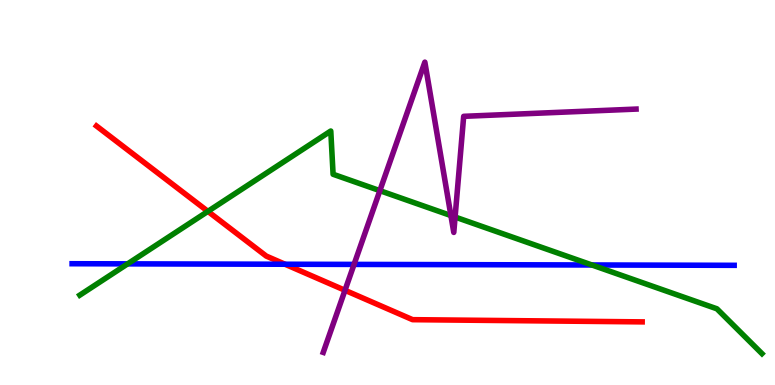[{'lines': ['blue', 'red'], 'intersections': [{'x': 3.68, 'y': 3.14}]}, {'lines': ['green', 'red'], 'intersections': [{'x': 2.68, 'y': 4.51}]}, {'lines': ['purple', 'red'], 'intersections': [{'x': 4.45, 'y': 2.46}]}, {'lines': ['blue', 'green'], 'intersections': [{'x': 1.65, 'y': 3.15}, {'x': 7.64, 'y': 3.12}]}, {'lines': ['blue', 'purple'], 'intersections': [{'x': 4.57, 'y': 3.13}]}, {'lines': ['green', 'purple'], 'intersections': [{'x': 4.9, 'y': 5.05}, {'x': 5.82, 'y': 4.4}, {'x': 5.87, 'y': 4.36}]}]